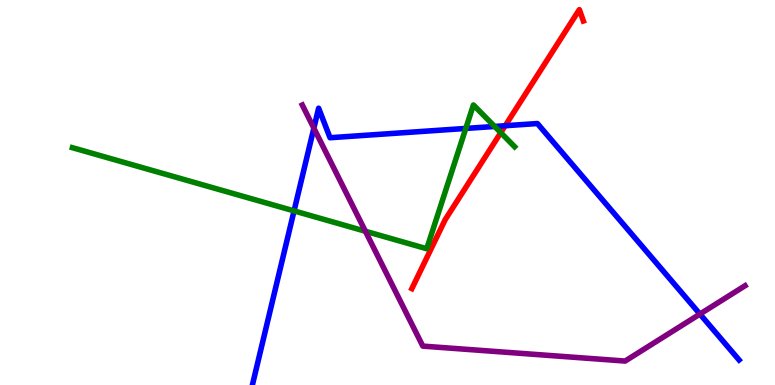[{'lines': ['blue', 'red'], 'intersections': [{'x': 6.52, 'y': 6.73}]}, {'lines': ['green', 'red'], 'intersections': [{'x': 6.46, 'y': 6.55}]}, {'lines': ['purple', 'red'], 'intersections': []}, {'lines': ['blue', 'green'], 'intersections': [{'x': 3.79, 'y': 4.52}, {'x': 6.01, 'y': 6.66}, {'x': 6.38, 'y': 6.72}]}, {'lines': ['blue', 'purple'], 'intersections': [{'x': 4.05, 'y': 6.67}, {'x': 9.03, 'y': 1.84}]}, {'lines': ['green', 'purple'], 'intersections': [{'x': 4.71, 'y': 3.99}]}]